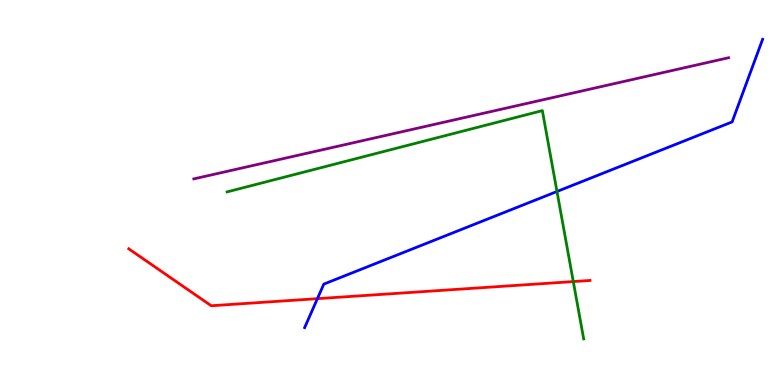[{'lines': ['blue', 'red'], 'intersections': [{'x': 4.1, 'y': 2.24}]}, {'lines': ['green', 'red'], 'intersections': [{'x': 7.4, 'y': 2.69}]}, {'lines': ['purple', 'red'], 'intersections': []}, {'lines': ['blue', 'green'], 'intersections': [{'x': 7.19, 'y': 5.03}]}, {'lines': ['blue', 'purple'], 'intersections': []}, {'lines': ['green', 'purple'], 'intersections': []}]